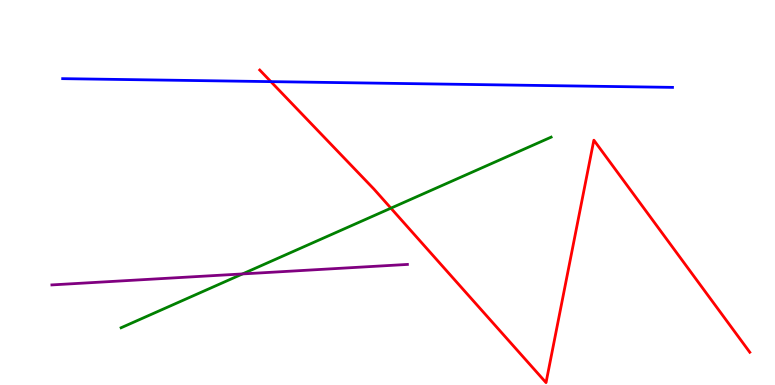[{'lines': ['blue', 'red'], 'intersections': [{'x': 3.49, 'y': 7.88}]}, {'lines': ['green', 'red'], 'intersections': [{'x': 5.04, 'y': 4.59}]}, {'lines': ['purple', 'red'], 'intersections': []}, {'lines': ['blue', 'green'], 'intersections': []}, {'lines': ['blue', 'purple'], 'intersections': []}, {'lines': ['green', 'purple'], 'intersections': [{'x': 3.13, 'y': 2.89}]}]